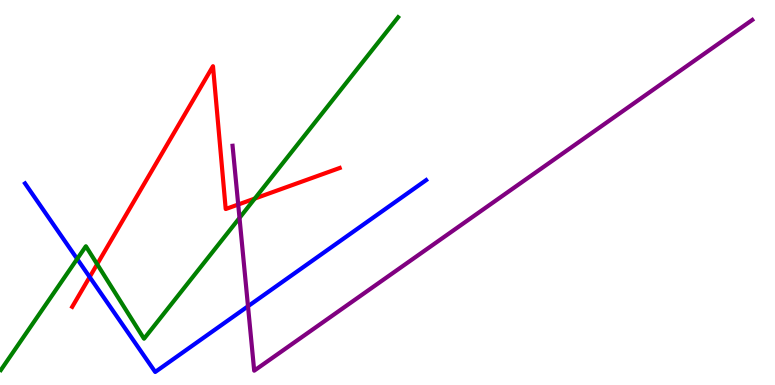[{'lines': ['blue', 'red'], 'intersections': [{'x': 1.16, 'y': 2.8}]}, {'lines': ['green', 'red'], 'intersections': [{'x': 1.25, 'y': 3.14}, {'x': 3.29, 'y': 4.84}]}, {'lines': ['purple', 'red'], 'intersections': [{'x': 3.07, 'y': 4.69}]}, {'lines': ['blue', 'green'], 'intersections': [{'x': 0.996, 'y': 3.27}]}, {'lines': ['blue', 'purple'], 'intersections': [{'x': 3.2, 'y': 2.05}]}, {'lines': ['green', 'purple'], 'intersections': [{'x': 3.09, 'y': 4.34}]}]